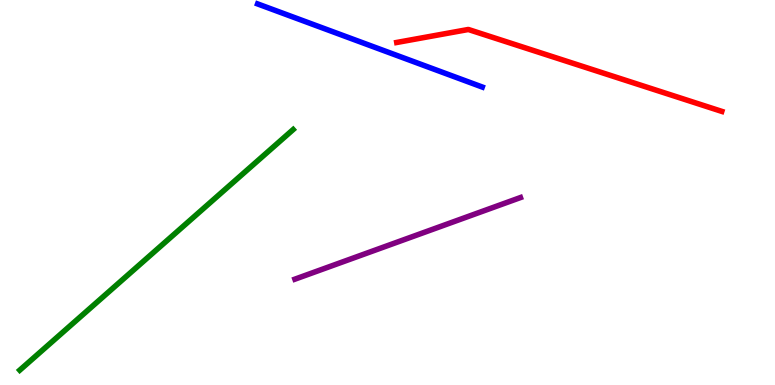[{'lines': ['blue', 'red'], 'intersections': []}, {'lines': ['green', 'red'], 'intersections': []}, {'lines': ['purple', 'red'], 'intersections': []}, {'lines': ['blue', 'green'], 'intersections': []}, {'lines': ['blue', 'purple'], 'intersections': []}, {'lines': ['green', 'purple'], 'intersections': []}]